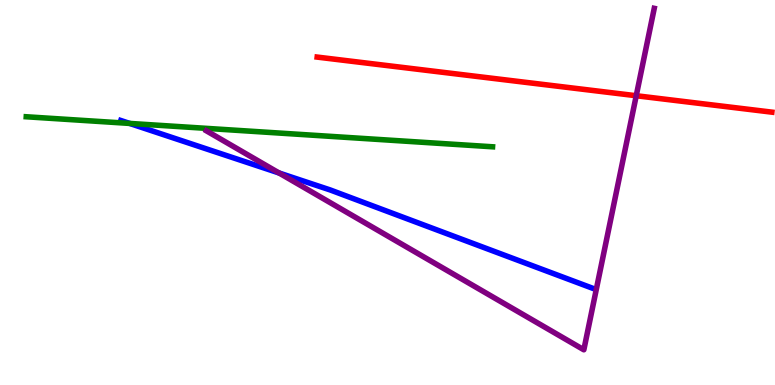[{'lines': ['blue', 'red'], 'intersections': []}, {'lines': ['green', 'red'], 'intersections': []}, {'lines': ['purple', 'red'], 'intersections': [{'x': 8.21, 'y': 7.51}]}, {'lines': ['blue', 'green'], 'intersections': [{'x': 1.67, 'y': 6.79}]}, {'lines': ['blue', 'purple'], 'intersections': [{'x': 3.6, 'y': 5.51}]}, {'lines': ['green', 'purple'], 'intersections': []}]